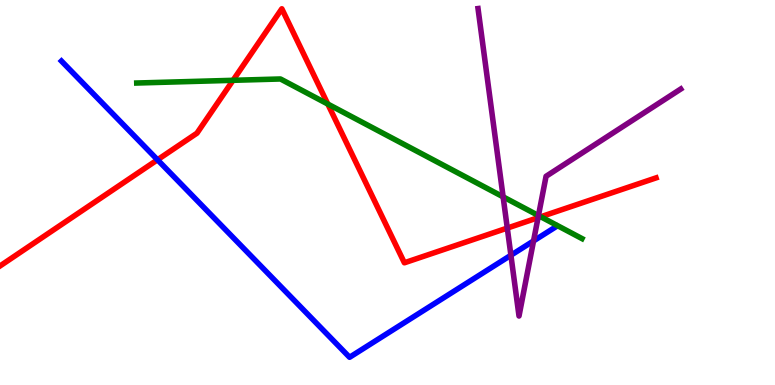[{'lines': ['blue', 'red'], 'intersections': [{'x': 2.03, 'y': 5.85}]}, {'lines': ['green', 'red'], 'intersections': [{'x': 3.01, 'y': 7.91}, {'x': 4.23, 'y': 7.3}, {'x': 6.98, 'y': 4.37}]}, {'lines': ['purple', 'red'], 'intersections': [{'x': 6.55, 'y': 4.08}, {'x': 6.94, 'y': 4.35}]}, {'lines': ['blue', 'green'], 'intersections': []}, {'lines': ['blue', 'purple'], 'intersections': [{'x': 6.59, 'y': 3.37}, {'x': 6.88, 'y': 3.74}]}, {'lines': ['green', 'purple'], 'intersections': [{'x': 6.49, 'y': 4.89}, {'x': 6.95, 'y': 4.4}]}]